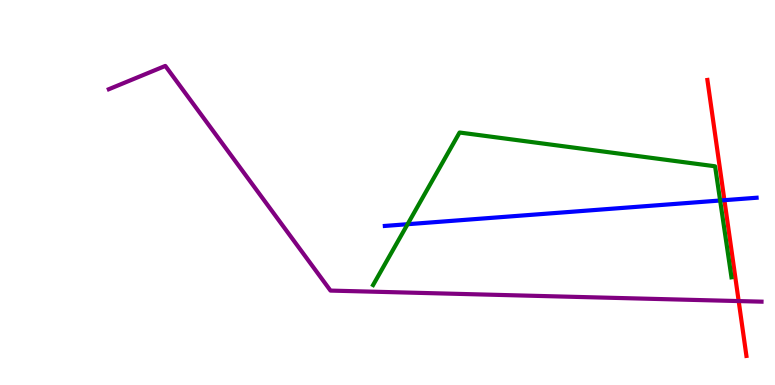[{'lines': ['blue', 'red'], 'intersections': [{'x': 9.35, 'y': 4.8}]}, {'lines': ['green', 'red'], 'intersections': []}, {'lines': ['purple', 'red'], 'intersections': [{'x': 9.53, 'y': 2.18}]}, {'lines': ['blue', 'green'], 'intersections': [{'x': 5.26, 'y': 4.18}, {'x': 9.29, 'y': 4.79}]}, {'lines': ['blue', 'purple'], 'intersections': []}, {'lines': ['green', 'purple'], 'intersections': []}]